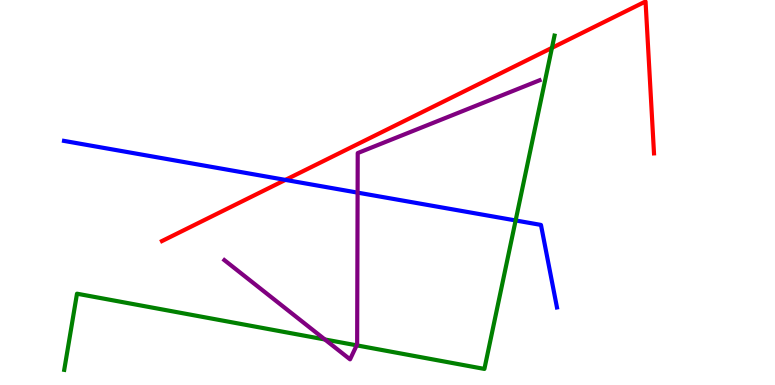[{'lines': ['blue', 'red'], 'intersections': [{'x': 3.68, 'y': 5.33}]}, {'lines': ['green', 'red'], 'intersections': [{'x': 7.12, 'y': 8.76}]}, {'lines': ['purple', 'red'], 'intersections': []}, {'lines': ['blue', 'green'], 'intersections': [{'x': 6.65, 'y': 4.27}]}, {'lines': ['blue', 'purple'], 'intersections': [{'x': 4.61, 'y': 5.0}]}, {'lines': ['green', 'purple'], 'intersections': [{'x': 4.19, 'y': 1.18}, {'x': 4.6, 'y': 1.03}]}]